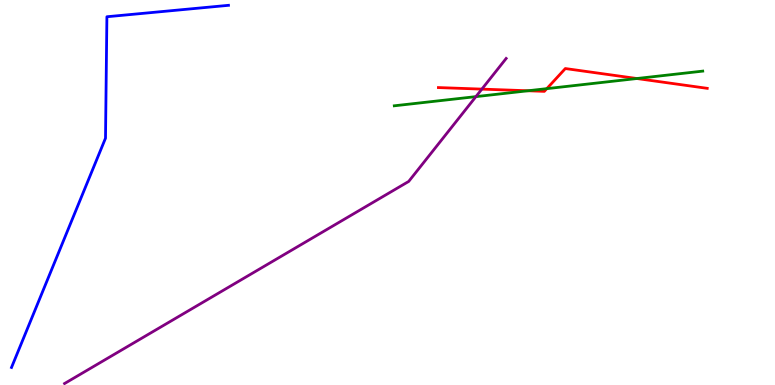[{'lines': ['blue', 'red'], 'intersections': []}, {'lines': ['green', 'red'], 'intersections': [{'x': 6.81, 'y': 7.64}, {'x': 7.06, 'y': 7.7}, {'x': 8.22, 'y': 7.96}]}, {'lines': ['purple', 'red'], 'intersections': [{'x': 6.22, 'y': 7.69}]}, {'lines': ['blue', 'green'], 'intersections': []}, {'lines': ['blue', 'purple'], 'intersections': []}, {'lines': ['green', 'purple'], 'intersections': [{'x': 6.14, 'y': 7.49}]}]